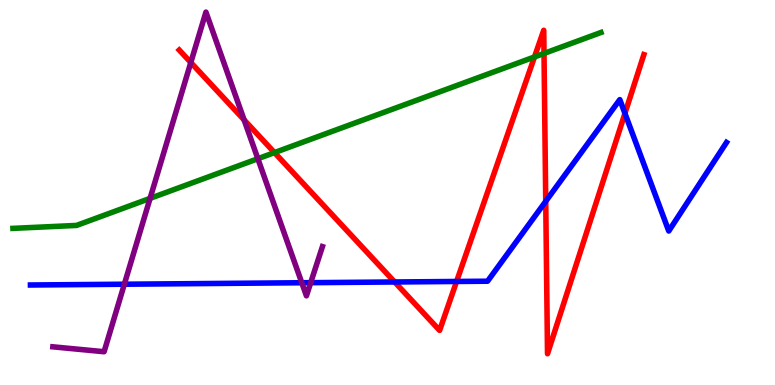[{'lines': ['blue', 'red'], 'intersections': [{'x': 5.09, 'y': 2.68}, {'x': 5.89, 'y': 2.69}, {'x': 7.04, 'y': 4.77}, {'x': 8.06, 'y': 7.06}]}, {'lines': ['green', 'red'], 'intersections': [{'x': 3.54, 'y': 6.04}, {'x': 6.9, 'y': 8.52}, {'x': 7.02, 'y': 8.61}]}, {'lines': ['purple', 'red'], 'intersections': [{'x': 2.46, 'y': 8.38}, {'x': 3.15, 'y': 6.89}]}, {'lines': ['blue', 'green'], 'intersections': []}, {'lines': ['blue', 'purple'], 'intersections': [{'x': 1.6, 'y': 2.62}, {'x': 3.89, 'y': 2.66}, {'x': 4.01, 'y': 2.66}]}, {'lines': ['green', 'purple'], 'intersections': [{'x': 1.94, 'y': 4.85}, {'x': 3.33, 'y': 5.88}]}]